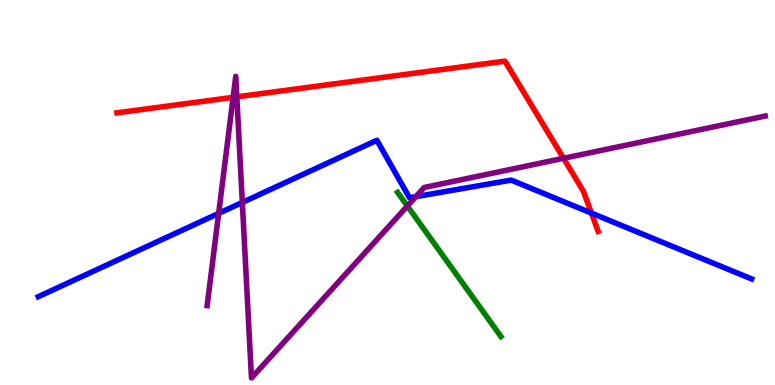[{'lines': ['blue', 'red'], 'intersections': [{'x': 7.63, 'y': 4.46}]}, {'lines': ['green', 'red'], 'intersections': []}, {'lines': ['purple', 'red'], 'intersections': [{'x': 3.01, 'y': 7.47}, {'x': 3.06, 'y': 7.48}, {'x': 7.27, 'y': 5.89}]}, {'lines': ['blue', 'green'], 'intersections': []}, {'lines': ['blue', 'purple'], 'intersections': [{'x': 2.82, 'y': 4.46}, {'x': 3.13, 'y': 4.74}, {'x': 5.37, 'y': 4.89}]}, {'lines': ['green', 'purple'], 'intersections': [{'x': 5.26, 'y': 4.65}]}]